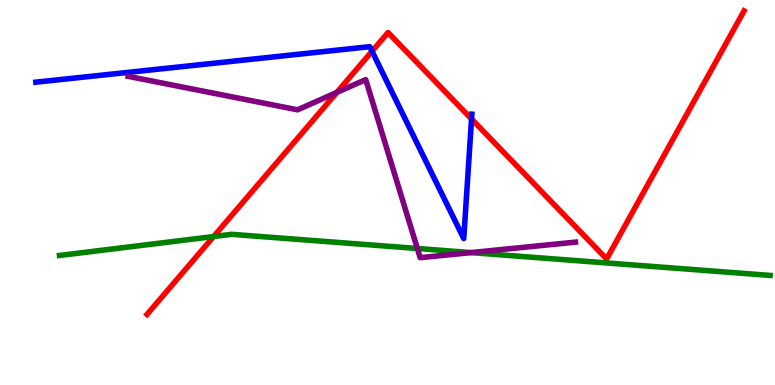[{'lines': ['blue', 'red'], 'intersections': [{'x': 4.8, 'y': 8.67}, {'x': 6.08, 'y': 6.91}]}, {'lines': ['green', 'red'], 'intersections': [{'x': 2.76, 'y': 3.86}]}, {'lines': ['purple', 'red'], 'intersections': [{'x': 4.35, 'y': 7.6}]}, {'lines': ['blue', 'green'], 'intersections': []}, {'lines': ['blue', 'purple'], 'intersections': []}, {'lines': ['green', 'purple'], 'intersections': [{'x': 5.39, 'y': 3.55}, {'x': 6.08, 'y': 3.44}]}]